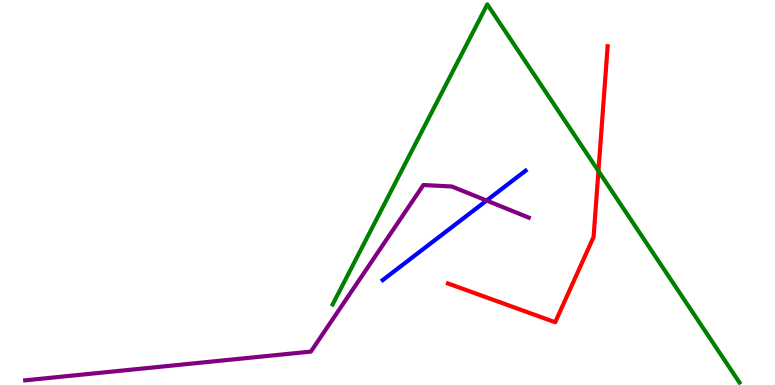[{'lines': ['blue', 'red'], 'intersections': []}, {'lines': ['green', 'red'], 'intersections': [{'x': 7.72, 'y': 5.56}]}, {'lines': ['purple', 'red'], 'intersections': []}, {'lines': ['blue', 'green'], 'intersections': []}, {'lines': ['blue', 'purple'], 'intersections': [{'x': 6.28, 'y': 4.79}]}, {'lines': ['green', 'purple'], 'intersections': []}]